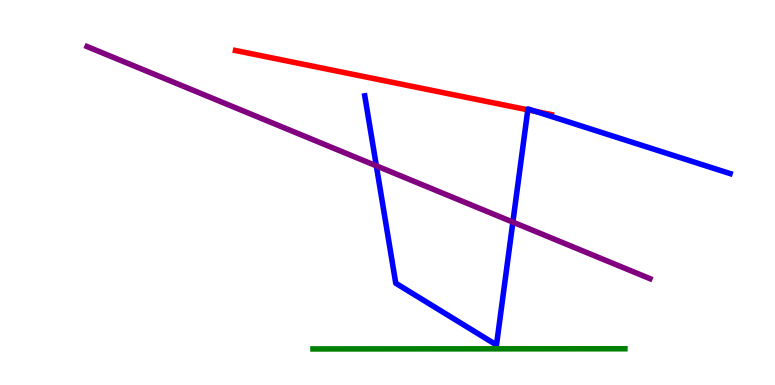[{'lines': ['blue', 'red'], 'intersections': [{'x': 6.81, 'y': 7.15}, {'x': 6.91, 'y': 7.1}]}, {'lines': ['green', 'red'], 'intersections': []}, {'lines': ['purple', 'red'], 'intersections': []}, {'lines': ['blue', 'green'], 'intersections': []}, {'lines': ['blue', 'purple'], 'intersections': [{'x': 4.86, 'y': 5.69}, {'x': 6.62, 'y': 4.23}]}, {'lines': ['green', 'purple'], 'intersections': []}]